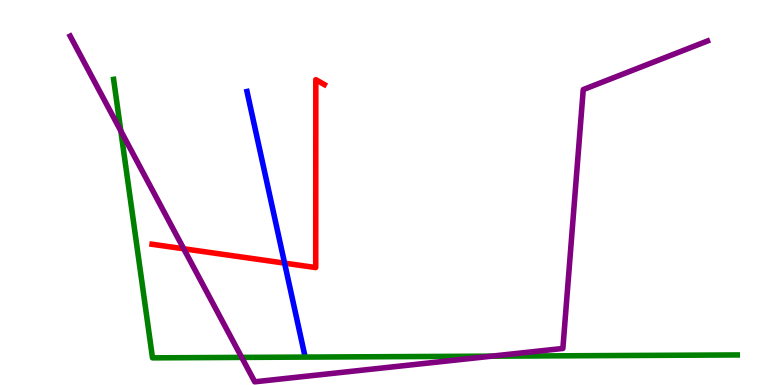[{'lines': ['blue', 'red'], 'intersections': [{'x': 3.67, 'y': 3.17}]}, {'lines': ['green', 'red'], 'intersections': []}, {'lines': ['purple', 'red'], 'intersections': [{'x': 2.37, 'y': 3.54}]}, {'lines': ['blue', 'green'], 'intersections': []}, {'lines': ['blue', 'purple'], 'intersections': []}, {'lines': ['green', 'purple'], 'intersections': [{'x': 1.56, 'y': 6.6}, {'x': 3.12, 'y': 0.717}, {'x': 6.34, 'y': 0.749}]}]